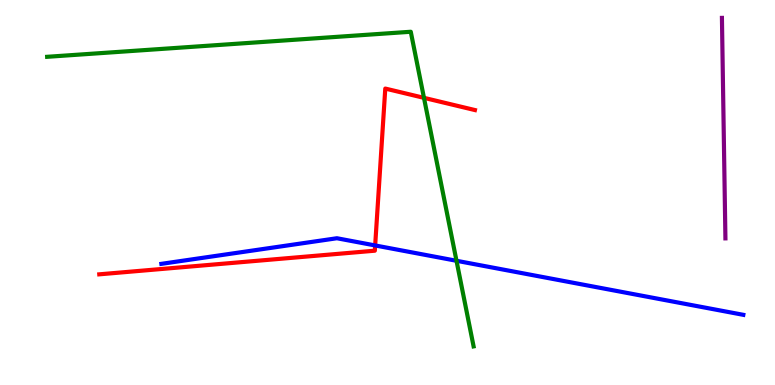[{'lines': ['blue', 'red'], 'intersections': [{'x': 4.84, 'y': 3.62}]}, {'lines': ['green', 'red'], 'intersections': [{'x': 5.47, 'y': 7.46}]}, {'lines': ['purple', 'red'], 'intersections': []}, {'lines': ['blue', 'green'], 'intersections': [{'x': 5.89, 'y': 3.23}]}, {'lines': ['blue', 'purple'], 'intersections': []}, {'lines': ['green', 'purple'], 'intersections': []}]